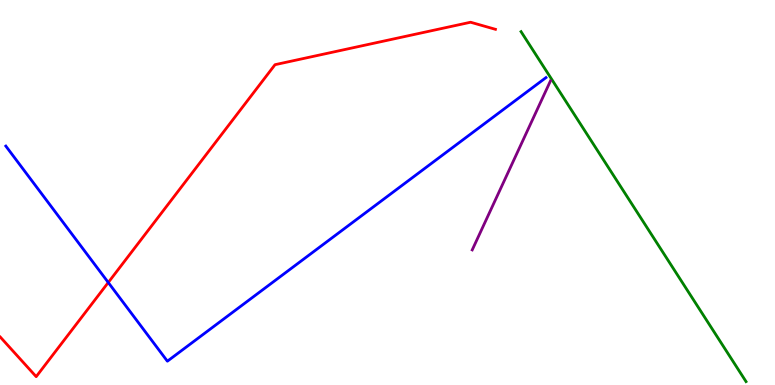[{'lines': ['blue', 'red'], 'intersections': [{'x': 1.4, 'y': 2.66}]}, {'lines': ['green', 'red'], 'intersections': []}, {'lines': ['purple', 'red'], 'intersections': []}, {'lines': ['blue', 'green'], 'intersections': []}, {'lines': ['blue', 'purple'], 'intersections': []}, {'lines': ['green', 'purple'], 'intersections': []}]